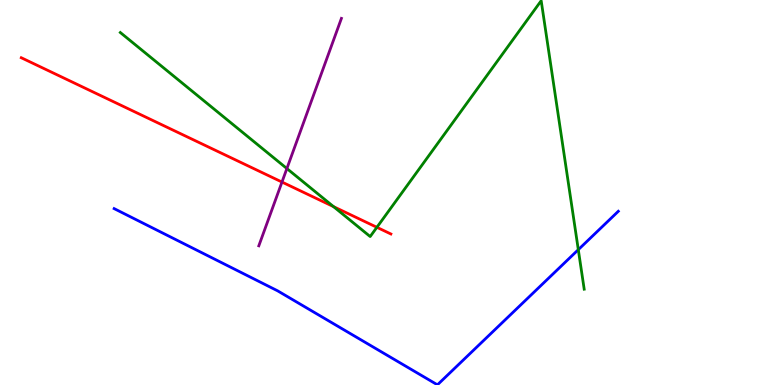[{'lines': ['blue', 'red'], 'intersections': []}, {'lines': ['green', 'red'], 'intersections': [{'x': 4.3, 'y': 4.63}, {'x': 4.86, 'y': 4.1}]}, {'lines': ['purple', 'red'], 'intersections': [{'x': 3.64, 'y': 5.27}]}, {'lines': ['blue', 'green'], 'intersections': [{'x': 7.46, 'y': 3.52}]}, {'lines': ['blue', 'purple'], 'intersections': []}, {'lines': ['green', 'purple'], 'intersections': [{'x': 3.7, 'y': 5.62}]}]